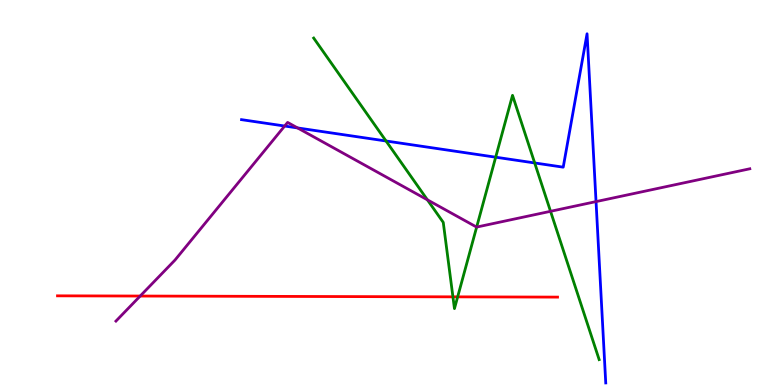[{'lines': ['blue', 'red'], 'intersections': []}, {'lines': ['green', 'red'], 'intersections': [{'x': 5.84, 'y': 2.29}, {'x': 5.91, 'y': 2.29}]}, {'lines': ['purple', 'red'], 'intersections': [{'x': 1.81, 'y': 2.31}]}, {'lines': ['blue', 'green'], 'intersections': [{'x': 4.98, 'y': 6.34}, {'x': 6.4, 'y': 5.92}, {'x': 6.9, 'y': 5.77}]}, {'lines': ['blue', 'purple'], 'intersections': [{'x': 3.67, 'y': 6.73}, {'x': 3.84, 'y': 6.68}, {'x': 7.69, 'y': 4.76}]}, {'lines': ['green', 'purple'], 'intersections': [{'x': 5.51, 'y': 4.81}, {'x': 6.15, 'y': 4.1}, {'x': 7.1, 'y': 4.51}]}]